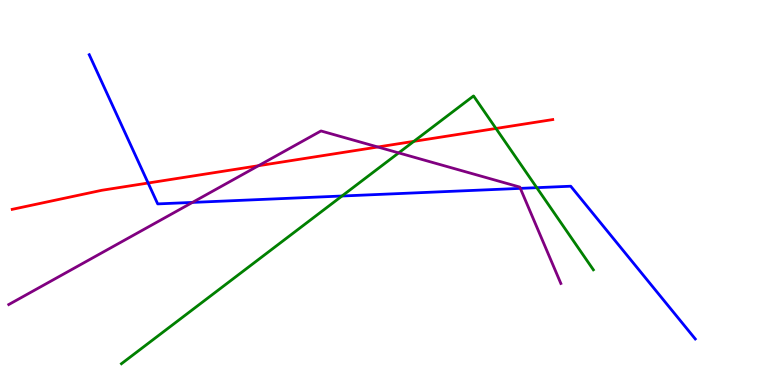[{'lines': ['blue', 'red'], 'intersections': [{'x': 1.91, 'y': 5.25}]}, {'lines': ['green', 'red'], 'intersections': [{'x': 5.34, 'y': 6.33}, {'x': 6.4, 'y': 6.66}]}, {'lines': ['purple', 'red'], 'intersections': [{'x': 3.33, 'y': 5.7}, {'x': 4.88, 'y': 6.18}]}, {'lines': ['blue', 'green'], 'intersections': [{'x': 4.41, 'y': 4.91}, {'x': 6.93, 'y': 5.13}]}, {'lines': ['blue', 'purple'], 'intersections': [{'x': 2.48, 'y': 4.74}, {'x': 6.71, 'y': 5.11}]}, {'lines': ['green', 'purple'], 'intersections': [{'x': 5.14, 'y': 6.03}]}]